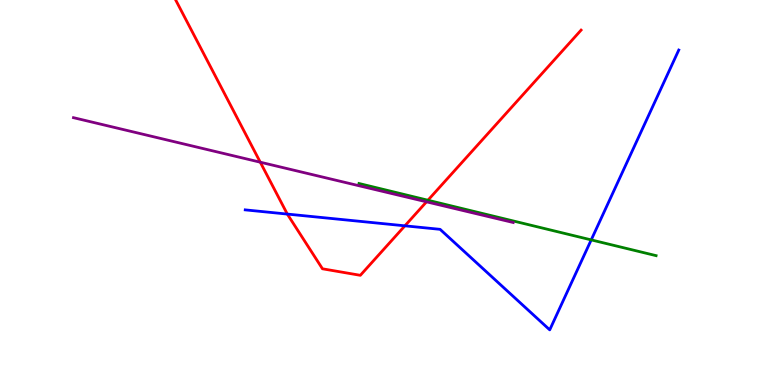[{'lines': ['blue', 'red'], 'intersections': [{'x': 3.71, 'y': 4.44}, {'x': 5.22, 'y': 4.13}]}, {'lines': ['green', 'red'], 'intersections': [{'x': 5.52, 'y': 4.8}]}, {'lines': ['purple', 'red'], 'intersections': [{'x': 3.36, 'y': 5.79}, {'x': 5.5, 'y': 4.76}]}, {'lines': ['blue', 'green'], 'intersections': [{'x': 7.63, 'y': 3.77}]}, {'lines': ['blue', 'purple'], 'intersections': []}, {'lines': ['green', 'purple'], 'intersections': []}]